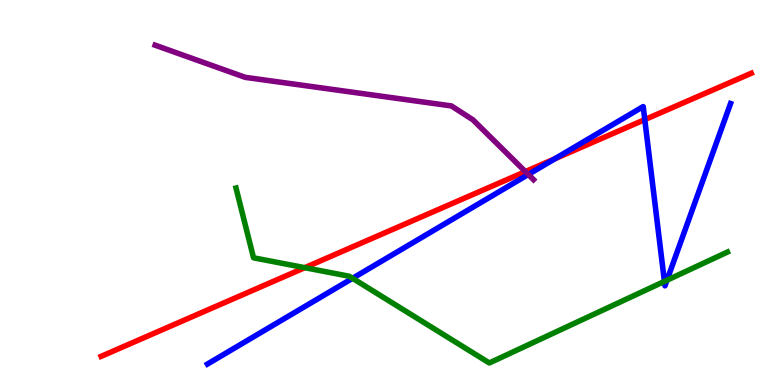[{'lines': ['blue', 'red'], 'intersections': [{'x': 7.16, 'y': 5.88}, {'x': 8.32, 'y': 6.89}]}, {'lines': ['green', 'red'], 'intersections': [{'x': 3.93, 'y': 3.05}]}, {'lines': ['purple', 'red'], 'intersections': [{'x': 6.78, 'y': 5.54}]}, {'lines': ['blue', 'green'], 'intersections': [{'x': 4.55, 'y': 2.77}, {'x': 8.57, 'y': 2.69}, {'x': 8.61, 'y': 2.72}]}, {'lines': ['blue', 'purple'], 'intersections': [{'x': 6.82, 'y': 5.47}]}, {'lines': ['green', 'purple'], 'intersections': []}]